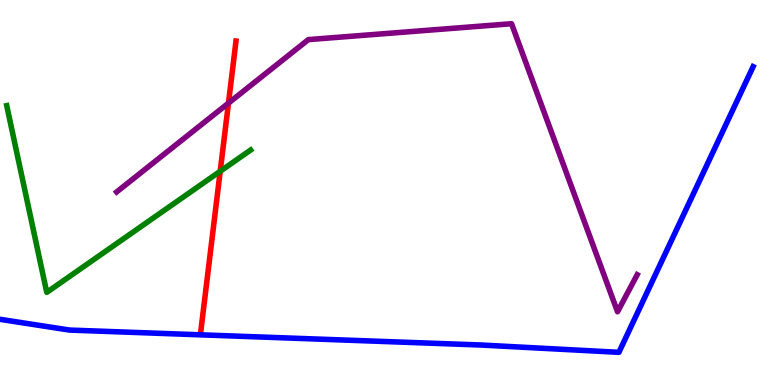[{'lines': ['blue', 'red'], 'intersections': []}, {'lines': ['green', 'red'], 'intersections': [{'x': 2.84, 'y': 5.55}]}, {'lines': ['purple', 'red'], 'intersections': [{'x': 2.95, 'y': 7.32}]}, {'lines': ['blue', 'green'], 'intersections': []}, {'lines': ['blue', 'purple'], 'intersections': []}, {'lines': ['green', 'purple'], 'intersections': []}]